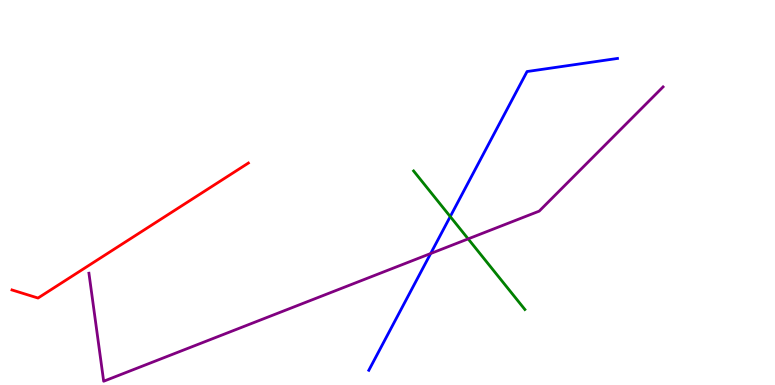[{'lines': ['blue', 'red'], 'intersections': []}, {'lines': ['green', 'red'], 'intersections': []}, {'lines': ['purple', 'red'], 'intersections': []}, {'lines': ['blue', 'green'], 'intersections': [{'x': 5.81, 'y': 4.37}]}, {'lines': ['blue', 'purple'], 'intersections': [{'x': 5.56, 'y': 3.41}]}, {'lines': ['green', 'purple'], 'intersections': [{'x': 6.04, 'y': 3.8}]}]